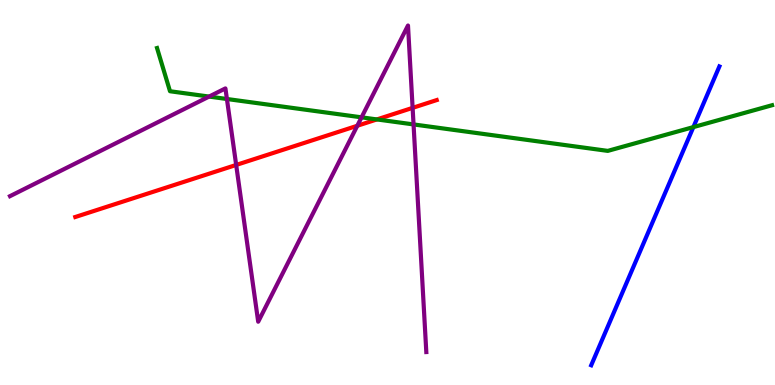[{'lines': ['blue', 'red'], 'intersections': []}, {'lines': ['green', 'red'], 'intersections': [{'x': 4.86, 'y': 6.9}]}, {'lines': ['purple', 'red'], 'intersections': [{'x': 3.05, 'y': 5.72}, {'x': 4.61, 'y': 6.73}, {'x': 5.32, 'y': 7.2}]}, {'lines': ['blue', 'green'], 'intersections': [{'x': 8.95, 'y': 6.7}]}, {'lines': ['blue', 'purple'], 'intersections': []}, {'lines': ['green', 'purple'], 'intersections': [{'x': 2.7, 'y': 7.49}, {'x': 2.93, 'y': 7.43}, {'x': 4.67, 'y': 6.95}, {'x': 5.34, 'y': 6.77}]}]